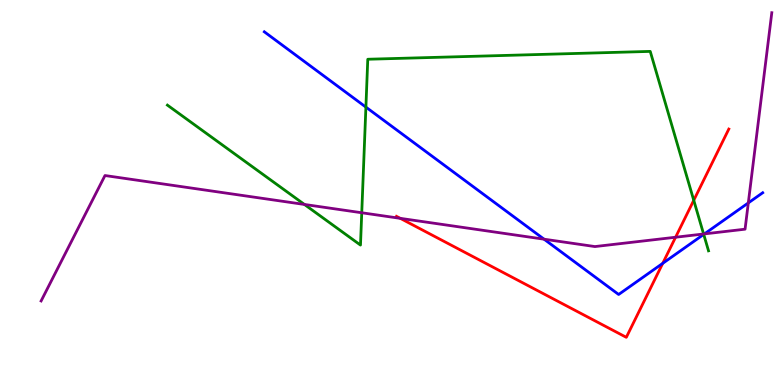[{'lines': ['blue', 'red'], 'intersections': [{'x': 8.55, 'y': 3.16}]}, {'lines': ['green', 'red'], 'intersections': [{'x': 8.95, 'y': 4.8}]}, {'lines': ['purple', 'red'], 'intersections': [{'x': 5.16, 'y': 4.33}, {'x': 8.72, 'y': 3.84}]}, {'lines': ['blue', 'green'], 'intersections': [{'x': 4.72, 'y': 7.22}, {'x': 9.08, 'y': 3.91}]}, {'lines': ['blue', 'purple'], 'intersections': [{'x': 7.02, 'y': 3.79}, {'x': 9.09, 'y': 3.92}, {'x': 9.66, 'y': 4.73}]}, {'lines': ['green', 'purple'], 'intersections': [{'x': 3.93, 'y': 4.69}, {'x': 4.67, 'y': 4.47}, {'x': 9.08, 'y': 3.92}]}]